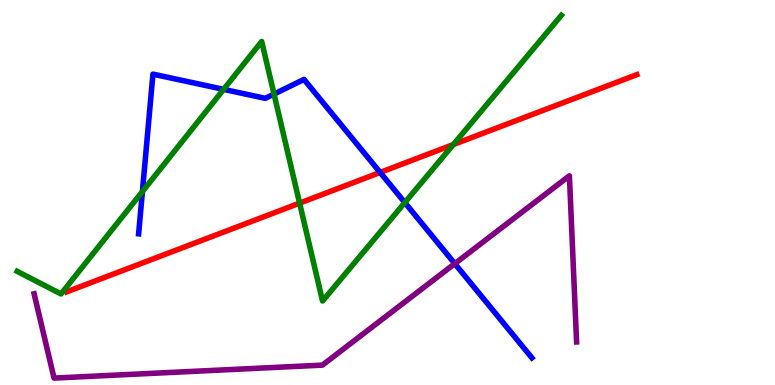[{'lines': ['blue', 'red'], 'intersections': [{'x': 4.91, 'y': 5.52}]}, {'lines': ['green', 'red'], 'intersections': [{'x': 3.87, 'y': 4.72}, {'x': 5.85, 'y': 6.25}]}, {'lines': ['purple', 'red'], 'intersections': []}, {'lines': ['blue', 'green'], 'intersections': [{'x': 1.84, 'y': 5.03}, {'x': 2.89, 'y': 7.68}, {'x': 3.54, 'y': 7.56}, {'x': 5.22, 'y': 4.74}]}, {'lines': ['blue', 'purple'], 'intersections': [{'x': 5.87, 'y': 3.15}]}, {'lines': ['green', 'purple'], 'intersections': []}]